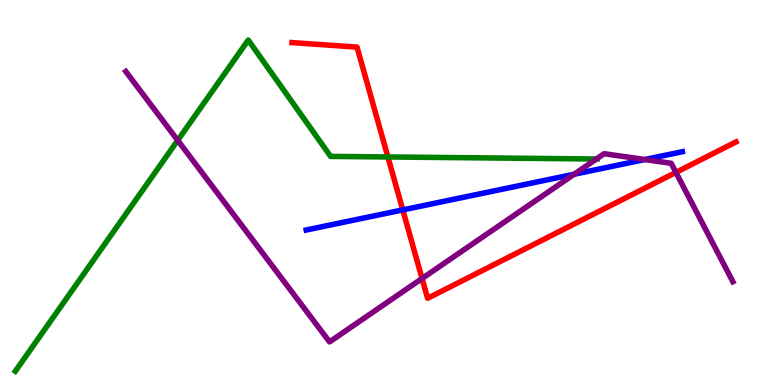[{'lines': ['blue', 'red'], 'intersections': [{'x': 5.2, 'y': 4.55}]}, {'lines': ['green', 'red'], 'intersections': [{'x': 5.01, 'y': 5.92}]}, {'lines': ['purple', 'red'], 'intersections': [{'x': 5.45, 'y': 2.77}, {'x': 8.72, 'y': 5.52}]}, {'lines': ['blue', 'green'], 'intersections': []}, {'lines': ['blue', 'purple'], 'intersections': [{'x': 7.41, 'y': 5.47}, {'x': 8.32, 'y': 5.86}]}, {'lines': ['green', 'purple'], 'intersections': [{'x': 2.29, 'y': 6.35}, {'x': 7.7, 'y': 5.87}]}]